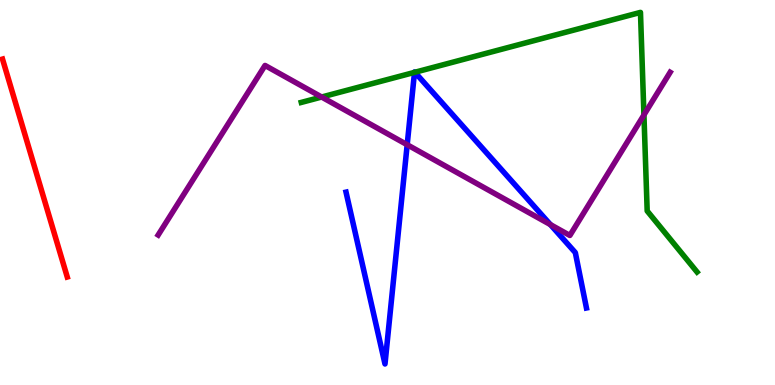[{'lines': ['blue', 'red'], 'intersections': []}, {'lines': ['green', 'red'], 'intersections': []}, {'lines': ['purple', 'red'], 'intersections': []}, {'lines': ['blue', 'green'], 'intersections': [{'x': 5.35, 'y': 8.12}, {'x': 5.35, 'y': 8.12}]}, {'lines': ['blue', 'purple'], 'intersections': [{'x': 5.25, 'y': 6.24}, {'x': 7.1, 'y': 4.17}]}, {'lines': ['green', 'purple'], 'intersections': [{'x': 4.15, 'y': 7.48}, {'x': 8.31, 'y': 7.01}]}]